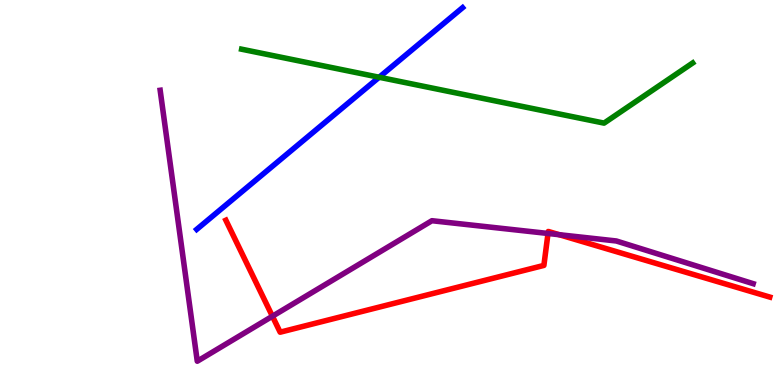[{'lines': ['blue', 'red'], 'intersections': []}, {'lines': ['green', 'red'], 'intersections': []}, {'lines': ['purple', 'red'], 'intersections': [{'x': 3.52, 'y': 1.79}, {'x': 7.07, 'y': 3.94}, {'x': 7.22, 'y': 3.9}]}, {'lines': ['blue', 'green'], 'intersections': [{'x': 4.89, 'y': 7.99}]}, {'lines': ['blue', 'purple'], 'intersections': []}, {'lines': ['green', 'purple'], 'intersections': []}]